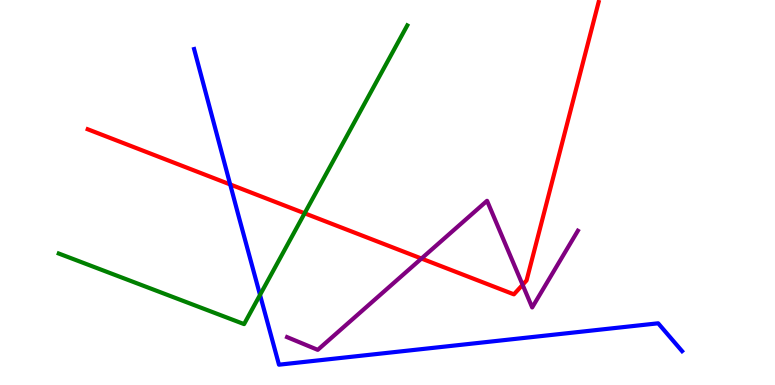[{'lines': ['blue', 'red'], 'intersections': [{'x': 2.97, 'y': 5.21}]}, {'lines': ['green', 'red'], 'intersections': [{'x': 3.93, 'y': 4.46}]}, {'lines': ['purple', 'red'], 'intersections': [{'x': 5.44, 'y': 3.28}, {'x': 6.74, 'y': 2.6}]}, {'lines': ['blue', 'green'], 'intersections': [{'x': 3.36, 'y': 2.34}]}, {'lines': ['blue', 'purple'], 'intersections': []}, {'lines': ['green', 'purple'], 'intersections': []}]